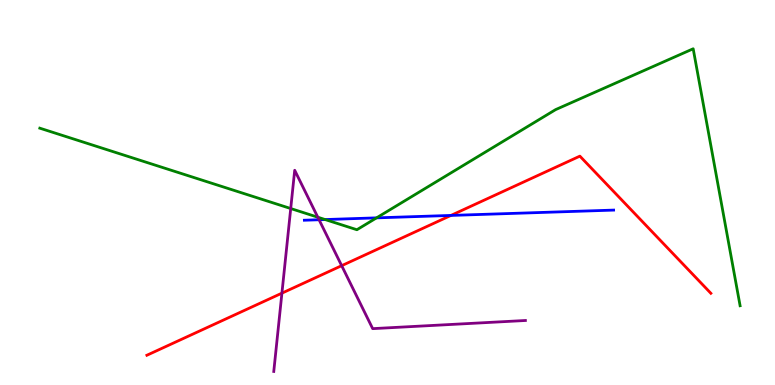[{'lines': ['blue', 'red'], 'intersections': [{'x': 5.82, 'y': 4.4}]}, {'lines': ['green', 'red'], 'intersections': []}, {'lines': ['purple', 'red'], 'intersections': [{'x': 3.64, 'y': 2.39}, {'x': 4.41, 'y': 3.1}]}, {'lines': ['blue', 'green'], 'intersections': [{'x': 4.2, 'y': 4.3}, {'x': 4.86, 'y': 4.34}]}, {'lines': ['blue', 'purple'], 'intersections': [{'x': 4.12, 'y': 4.29}]}, {'lines': ['green', 'purple'], 'intersections': [{'x': 3.75, 'y': 4.58}, {'x': 4.1, 'y': 4.36}]}]